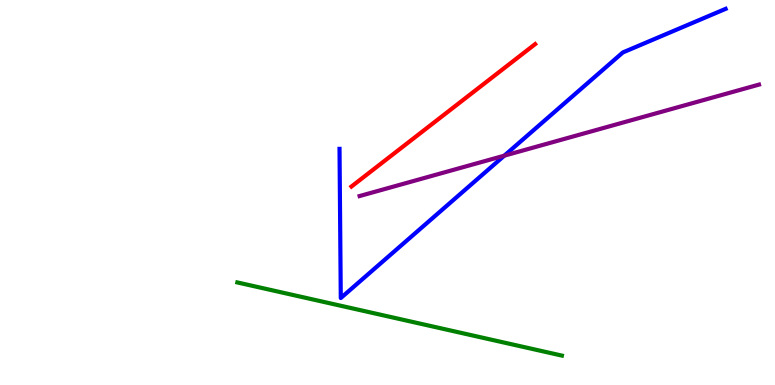[{'lines': ['blue', 'red'], 'intersections': []}, {'lines': ['green', 'red'], 'intersections': []}, {'lines': ['purple', 'red'], 'intersections': []}, {'lines': ['blue', 'green'], 'intersections': []}, {'lines': ['blue', 'purple'], 'intersections': [{'x': 6.51, 'y': 5.96}]}, {'lines': ['green', 'purple'], 'intersections': []}]